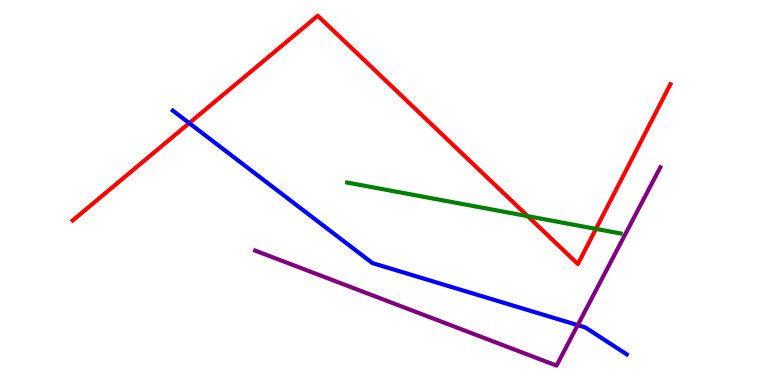[{'lines': ['blue', 'red'], 'intersections': [{'x': 2.44, 'y': 6.8}]}, {'lines': ['green', 'red'], 'intersections': [{'x': 6.81, 'y': 4.38}, {'x': 7.69, 'y': 4.05}]}, {'lines': ['purple', 'red'], 'intersections': []}, {'lines': ['blue', 'green'], 'intersections': []}, {'lines': ['blue', 'purple'], 'intersections': [{'x': 7.45, 'y': 1.56}]}, {'lines': ['green', 'purple'], 'intersections': []}]